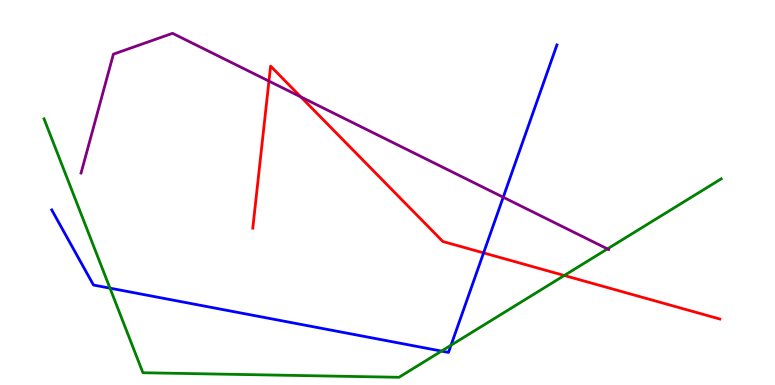[{'lines': ['blue', 'red'], 'intersections': [{'x': 6.24, 'y': 3.43}]}, {'lines': ['green', 'red'], 'intersections': [{'x': 7.28, 'y': 2.84}]}, {'lines': ['purple', 'red'], 'intersections': [{'x': 3.47, 'y': 7.89}, {'x': 3.88, 'y': 7.48}]}, {'lines': ['blue', 'green'], 'intersections': [{'x': 1.42, 'y': 2.52}, {'x': 5.7, 'y': 0.881}, {'x': 5.82, 'y': 1.03}]}, {'lines': ['blue', 'purple'], 'intersections': [{'x': 6.49, 'y': 4.88}]}, {'lines': ['green', 'purple'], 'intersections': [{'x': 7.84, 'y': 3.54}]}]